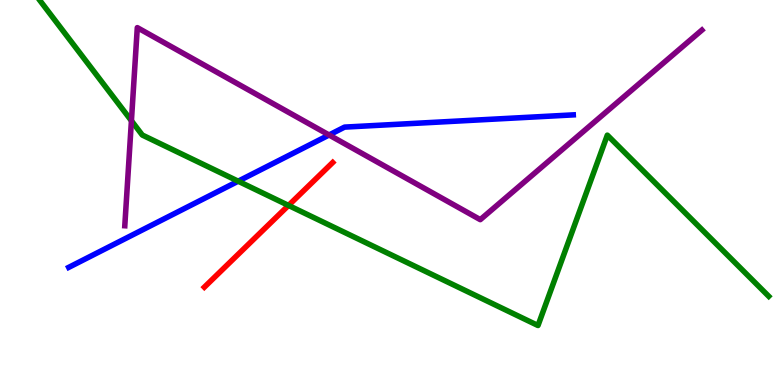[{'lines': ['blue', 'red'], 'intersections': []}, {'lines': ['green', 'red'], 'intersections': [{'x': 3.72, 'y': 4.66}]}, {'lines': ['purple', 'red'], 'intersections': []}, {'lines': ['blue', 'green'], 'intersections': [{'x': 3.07, 'y': 5.29}]}, {'lines': ['blue', 'purple'], 'intersections': [{'x': 4.25, 'y': 6.49}]}, {'lines': ['green', 'purple'], 'intersections': [{'x': 1.7, 'y': 6.86}]}]